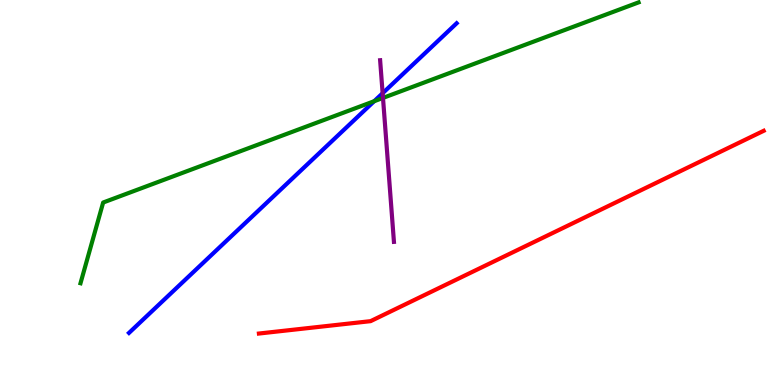[{'lines': ['blue', 'red'], 'intersections': []}, {'lines': ['green', 'red'], 'intersections': []}, {'lines': ['purple', 'red'], 'intersections': []}, {'lines': ['blue', 'green'], 'intersections': [{'x': 4.83, 'y': 7.37}]}, {'lines': ['blue', 'purple'], 'intersections': [{'x': 4.94, 'y': 7.58}]}, {'lines': ['green', 'purple'], 'intersections': [{'x': 4.94, 'y': 7.46}]}]